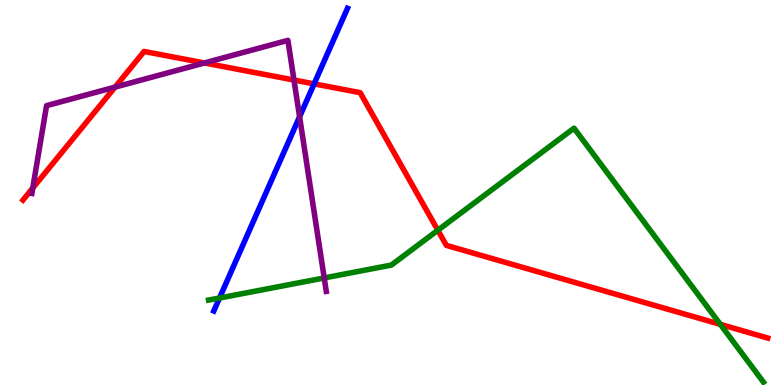[{'lines': ['blue', 'red'], 'intersections': [{'x': 4.05, 'y': 7.82}]}, {'lines': ['green', 'red'], 'intersections': [{'x': 5.65, 'y': 4.02}, {'x': 9.29, 'y': 1.57}]}, {'lines': ['purple', 'red'], 'intersections': [{'x': 0.423, 'y': 5.12}, {'x': 1.48, 'y': 7.74}, {'x': 2.64, 'y': 8.36}, {'x': 3.79, 'y': 7.92}]}, {'lines': ['blue', 'green'], 'intersections': [{'x': 2.83, 'y': 2.26}]}, {'lines': ['blue', 'purple'], 'intersections': [{'x': 3.87, 'y': 6.97}]}, {'lines': ['green', 'purple'], 'intersections': [{'x': 4.18, 'y': 2.78}]}]